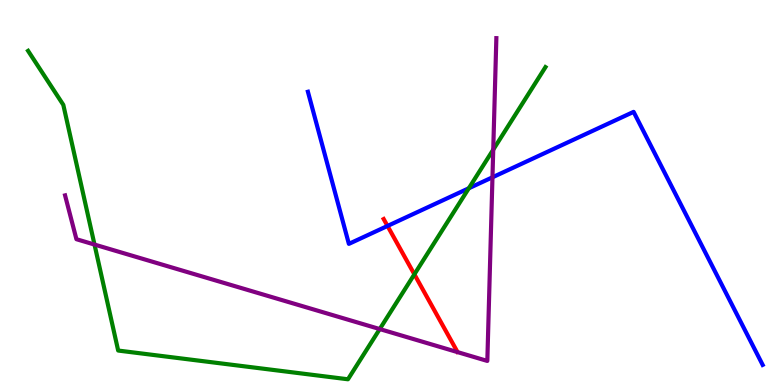[{'lines': ['blue', 'red'], 'intersections': [{'x': 5.0, 'y': 4.13}]}, {'lines': ['green', 'red'], 'intersections': [{'x': 5.35, 'y': 2.87}]}, {'lines': ['purple', 'red'], 'intersections': []}, {'lines': ['blue', 'green'], 'intersections': [{'x': 6.05, 'y': 5.11}]}, {'lines': ['blue', 'purple'], 'intersections': [{'x': 6.35, 'y': 5.39}]}, {'lines': ['green', 'purple'], 'intersections': [{'x': 1.22, 'y': 3.65}, {'x': 4.9, 'y': 1.45}, {'x': 6.36, 'y': 6.11}]}]